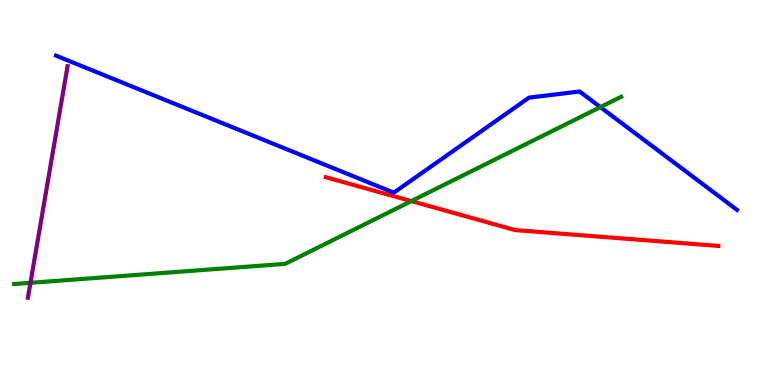[{'lines': ['blue', 'red'], 'intersections': []}, {'lines': ['green', 'red'], 'intersections': [{'x': 5.31, 'y': 4.78}]}, {'lines': ['purple', 'red'], 'intersections': []}, {'lines': ['blue', 'green'], 'intersections': [{'x': 7.75, 'y': 7.22}]}, {'lines': ['blue', 'purple'], 'intersections': []}, {'lines': ['green', 'purple'], 'intersections': [{'x': 0.393, 'y': 2.65}]}]